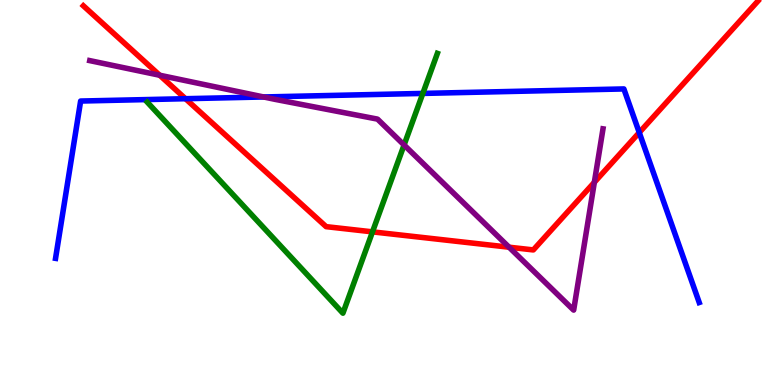[{'lines': ['blue', 'red'], 'intersections': [{'x': 2.39, 'y': 7.44}, {'x': 8.25, 'y': 6.56}]}, {'lines': ['green', 'red'], 'intersections': [{'x': 4.81, 'y': 3.98}]}, {'lines': ['purple', 'red'], 'intersections': [{'x': 2.06, 'y': 8.05}, {'x': 6.57, 'y': 3.58}, {'x': 7.67, 'y': 5.26}]}, {'lines': ['blue', 'green'], 'intersections': [{'x': 5.46, 'y': 7.57}]}, {'lines': ['blue', 'purple'], 'intersections': [{'x': 3.4, 'y': 7.48}]}, {'lines': ['green', 'purple'], 'intersections': [{'x': 5.21, 'y': 6.23}]}]